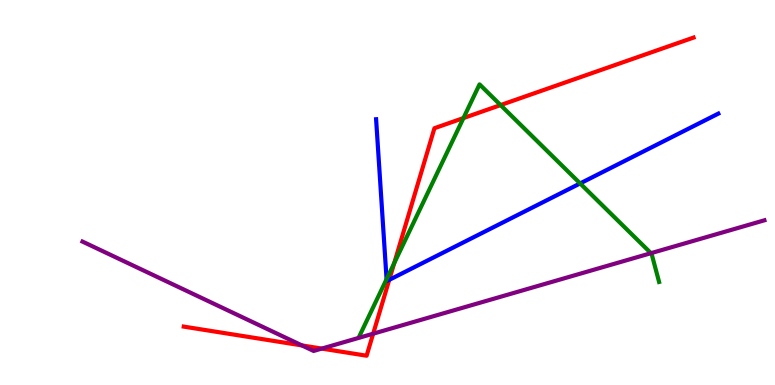[{'lines': ['blue', 'red'], 'intersections': [{'x': 5.02, 'y': 2.73}]}, {'lines': ['green', 'red'], 'intersections': [{'x': 5.09, 'y': 3.16}, {'x': 5.98, 'y': 6.93}, {'x': 6.46, 'y': 7.27}]}, {'lines': ['purple', 'red'], 'intersections': [{'x': 3.9, 'y': 1.03}, {'x': 4.15, 'y': 0.946}, {'x': 4.82, 'y': 1.33}]}, {'lines': ['blue', 'green'], 'intersections': [{'x': 4.99, 'y': 2.75}, {'x': 7.49, 'y': 5.24}]}, {'lines': ['blue', 'purple'], 'intersections': []}, {'lines': ['green', 'purple'], 'intersections': [{'x': 8.4, 'y': 3.42}]}]